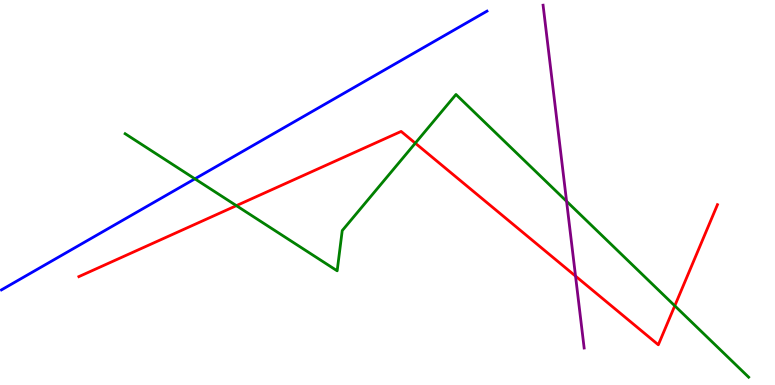[{'lines': ['blue', 'red'], 'intersections': []}, {'lines': ['green', 'red'], 'intersections': [{'x': 3.05, 'y': 4.66}, {'x': 5.36, 'y': 6.28}, {'x': 8.71, 'y': 2.06}]}, {'lines': ['purple', 'red'], 'intersections': [{'x': 7.43, 'y': 2.83}]}, {'lines': ['blue', 'green'], 'intersections': [{'x': 2.51, 'y': 5.36}]}, {'lines': ['blue', 'purple'], 'intersections': []}, {'lines': ['green', 'purple'], 'intersections': [{'x': 7.31, 'y': 4.77}]}]